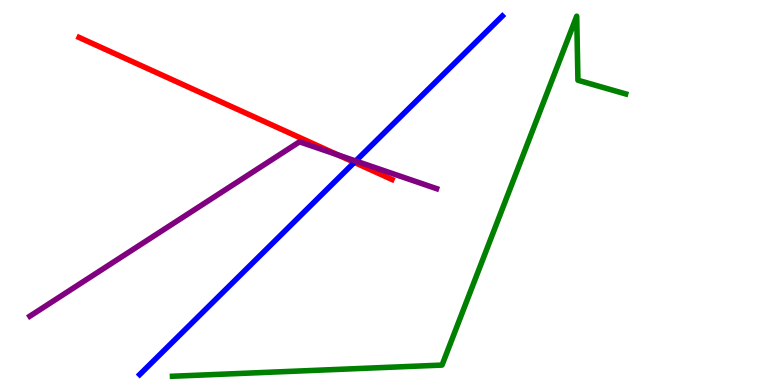[{'lines': ['blue', 'red'], 'intersections': [{'x': 4.57, 'y': 5.78}]}, {'lines': ['green', 'red'], 'intersections': []}, {'lines': ['purple', 'red'], 'intersections': [{'x': 4.36, 'y': 5.98}]}, {'lines': ['blue', 'green'], 'intersections': []}, {'lines': ['blue', 'purple'], 'intersections': [{'x': 4.59, 'y': 5.82}]}, {'lines': ['green', 'purple'], 'intersections': []}]